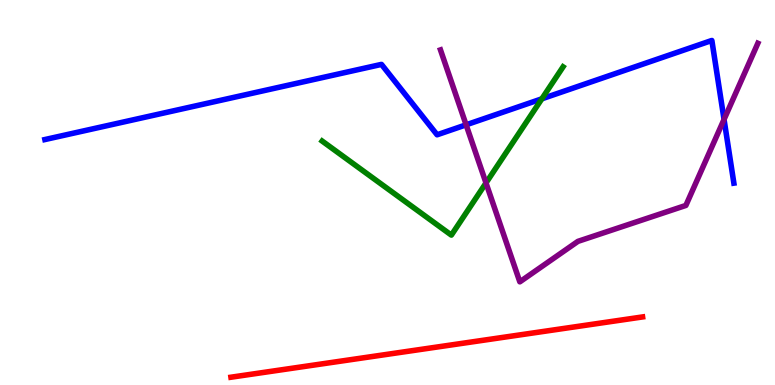[{'lines': ['blue', 'red'], 'intersections': []}, {'lines': ['green', 'red'], 'intersections': []}, {'lines': ['purple', 'red'], 'intersections': []}, {'lines': ['blue', 'green'], 'intersections': [{'x': 6.99, 'y': 7.43}]}, {'lines': ['blue', 'purple'], 'intersections': [{'x': 6.01, 'y': 6.76}, {'x': 9.34, 'y': 6.9}]}, {'lines': ['green', 'purple'], 'intersections': [{'x': 6.27, 'y': 5.25}]}]